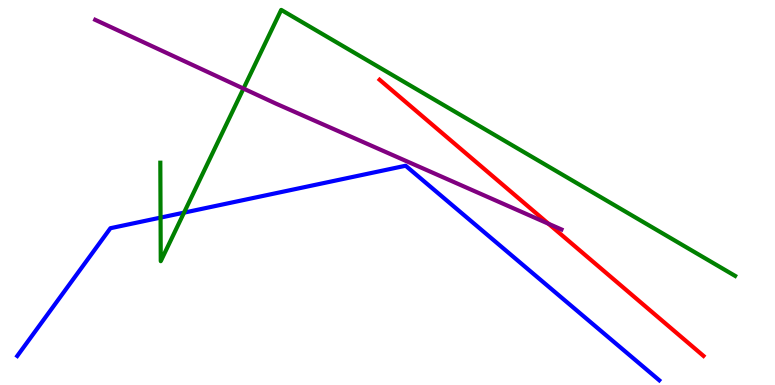[{'lines': ['blue', 'red'], 'intersections': []}, {'lines': ['green', 'red'], 'intersections': []}, {'lines': ['purple', 'red'], 'intersections': [{'x': 7.08, 'y': 4.19}]}, {'lines': ['blue', 'green'], 'intersections': [{'x': 2.07, 'y': 4.35}, {'x': 2.37, 'y': 4.48}]}, {'lines': ['blue', 'purple'], 'intersections': []}, {'lines': ['green', 'purple'], 'intersections': [{'x': 3.14, 'y': 7.7}]}]